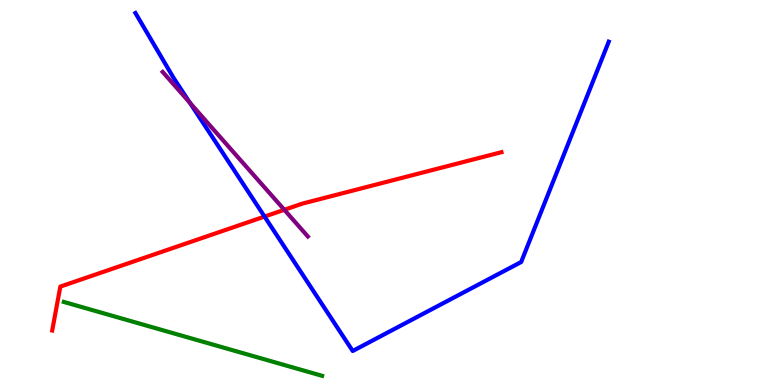[{'lines': ['blue', 'red'], 'intersections': [{'x': 3.41, 'y': 4.37}]}, {'lines': ['green', 'red'], 'intersections': []}, {'lines': ['purple', 'red'], 'intersections': [{'x': 3.67, 'y': 4.55}]}, {'lines': ['blue', 'green'], 'intersections': []}, {'lines': ['blue', 'purple'], 'intersections': [{'x': 2.45, 'y': 7.33}]}, {'lines': ['green', 'purple'], 'intersections': []}]